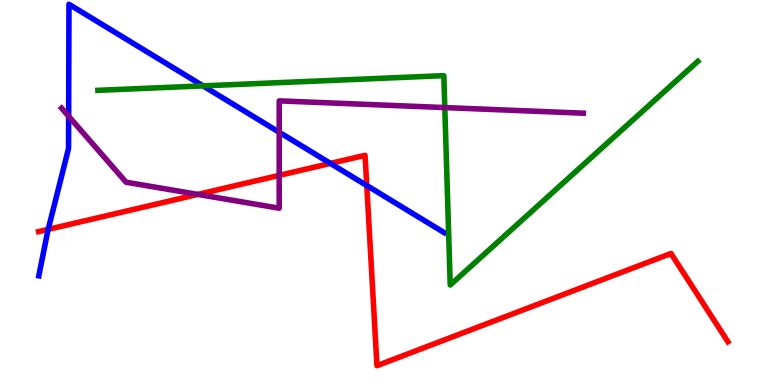[{'lines': ['blue', 'red'], 'intersections': [{'x': 0.622, 'y': 4.04}, {'x': 4.26, 'y': 5.76}, {'x': 4.73, 'y': 5.18}]}, {'lines': ['green', 'red'], 'intersections': []}, {'lines': ['purple', 'red'], 'intersections': [{'x': 2.55, 'y': 4.95}, {'x': 3.6, 'y': 5.44}]}, {'lines': ['blue', 'green'], 'intersections': [{'x': 2.62, 'y': 7.77}]}, {'lines': ['blue', 'purple'], 'intersections': [{'x': 0.886, 'y': 6.98}, {'x': 3.6, 'y': 6.57}]}, {'lines': ['green', 'purple'], 'intersections': [{'x': 5.74, 'y': 7.21}]}]